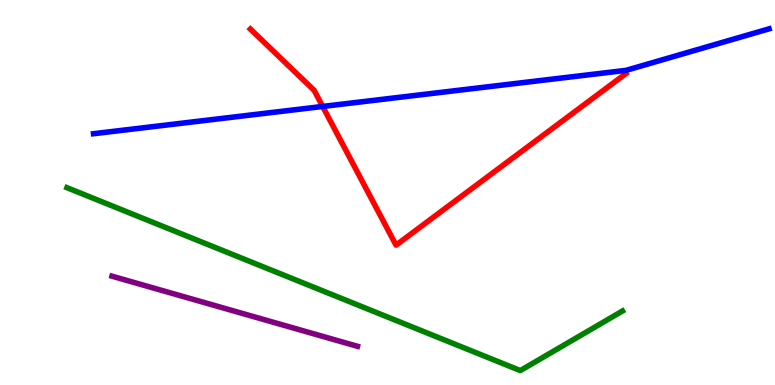[{'lines': ['blue', 'red'], 'intersections': [{'x': 4.16, 'y': 7.24}]}, {'lines': ['green', 'red'], 'intersections': []}, {'lines': ['purple', 'red'], 'intersections': []}, {'lines': ['blue', 'green'], 'intersections': []}, {'lines': ['blue', 'purple'], 'intersections': []}, {'lines': ['green', 'purple'], 'intersections': []}]